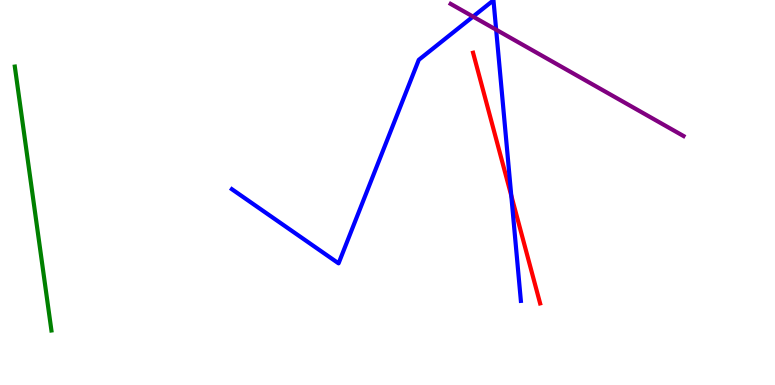[{'lines': ['blue', 'red'], 'intersections': [{'x': 6.6, 'y': 4.92}]}, {'lines': ['green', 'red'], 'intersections': []}, {'lines': ['purple', 'red'], 'intersections': []}, {'lines': ['blue', 'green'], 'intersections': []}, {'lines': ['blue', 'purple'], 'intersections': [{'x': 6.1, 'y': 9.57}, {'x': 6.4, 'y': 9.23}]}, {'lines': ['green', 'purple'], 'intersections': []}]